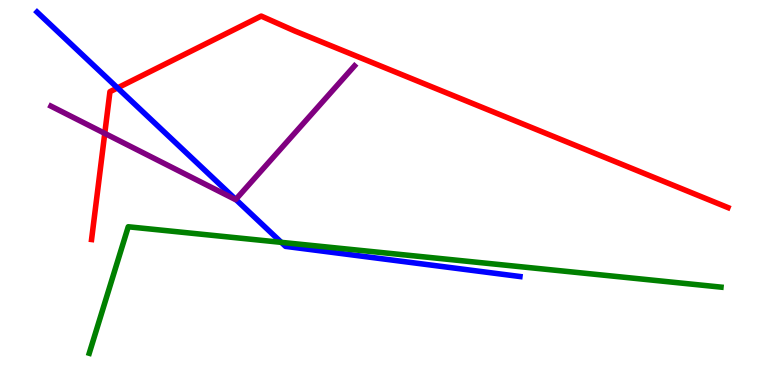[{'lines': ['blue', 'red'], 'intersections': [{'x': 1.52, 'y': 7.72}]}, {'lines': ['green', 'red'], 'intersections': []}, {'lines': ['purple', 'red'], 'intersections': [{'x': 1.35, 'y': 6.54}]}, {'lines': ['blue', 'green'], 'intersections': [{'x': 3.63, 'y': 3.71}]}, {'lines': ['blue', 'purple'], 'intersections': [{'x': 3.04, 'y': 4.82}]}, {'lines': ['green', 'purple'], 'intersections': []}]